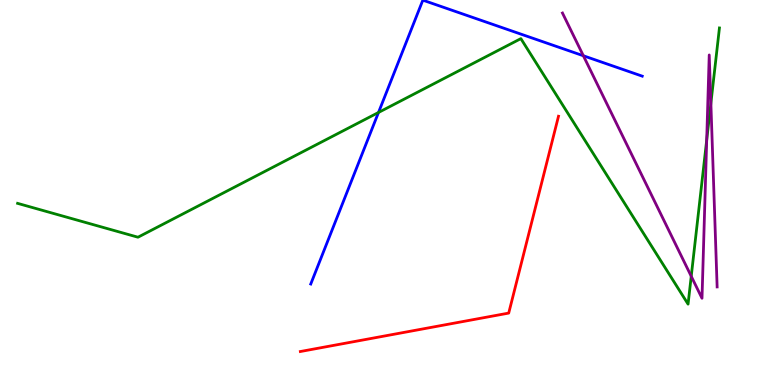[{'lines': ['blue', 'red'], 'intersections': []}, {'lines': ['green', 'red'], 'intersections': []}, {'lines': ['purple', 'red'], 'intersections': []}, {'lines': ['blue', 'green'], 'intersections': [{'x': 4.88, 'y': 7.08}]}, {'lines': ['blue', 'purple'], 'intersections': [{'x': 7.53, 'y': 8.55}]}, {'lines': ['green', 'purple'], 'intersections': [{'x': 8.92, 'y': 2.82}, {'x': 9.12, 'y': 6.36}, {'x': 9.17, 'y': 7.32}]}]